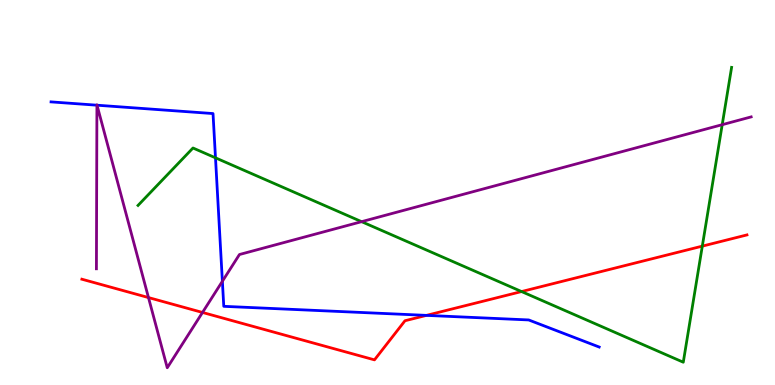[{'lines': ['blue', 'red'], 'intersections': [{'x': 5.5, 'y': 1.81}]}, {'lines': ['green', 'red'], 'intersections': [{'x': 6.73, 'y': 2.43}, {'x': 9.06, 'y': 3.61}]}, {'lines': ['purple', 'red'], 'intersections': [{'x': 1.92, 'y': 2.27}, {'x': 2.61, 'y': 1.88}]}, {'lines': ['blue', 'green'], 'intersections': [{'x': 2.78, 'y': 5.9}]}, {'lines': ['blue', 'purple'], 'intersections': [{'x': 1.25, 'y': 7.27}, {'x': 1.25, 'y': 7.27}, {'x': 2.87, 'y': 2.69}]}, {'lines': ['green', 'purple'], 'intersections': [{'x': 4.67, 'y': 4.24}, {'x': 9.32, 'y': 6.76}]}]